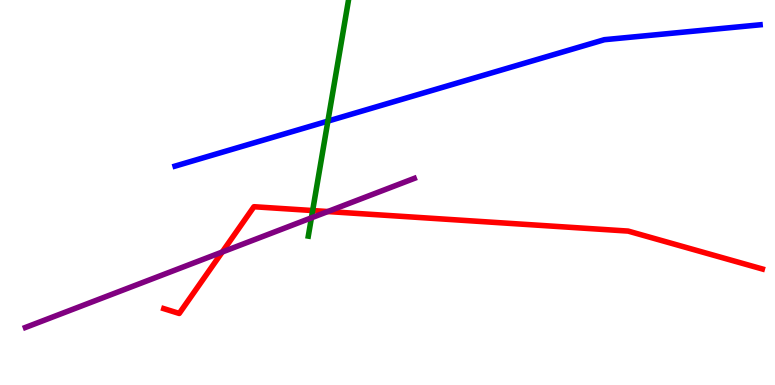[{'lines': ['blue', 'red'], 'intersections': []}, {'lines': ['green', 'red'], 'intersections': [{'x': 4.03, 'y': 4.53}]}, {'lines': ['purple', 'red'], 'intersections': [{'x': 2.87, 'y': 3.45}, {'x': 4.23, 'y': 4.51}]}, {'lines': ['blue', 'green'], 'intersections': [{'x': 4.23, 'y': 6.85}]}, {'lines': ['blue', 'purple'], 'intersections': []}, {'lines': ['green', 'purple'], 'intersections': [{'x': 4.02, 'y': 4.34}]}]